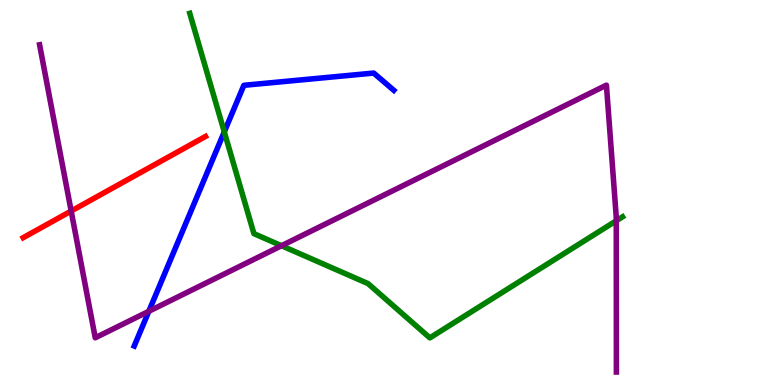[{'lines': ['blue', 'red'], 'intersections': []}, {'lines': ['green', 'red'], 'intersections': []}, {'lines': ['purple', 'red'], 'intersections': [{'x': 0.918, 'y': 4.52}]}, {'lines': ['blue', 'green'], 'intersections': [{'x': 2.89, 'y': 6.57}]}, {'lines': ['blue', 'purple'], 'intersections': [{'x': 1.92, 'y': 1.91}]}, {'lines': ['green', 'purple'], 'intersections': [{'x': 3.63, 'y': 3.62}, {'x': 7.95, 'y': 4.27}]}]